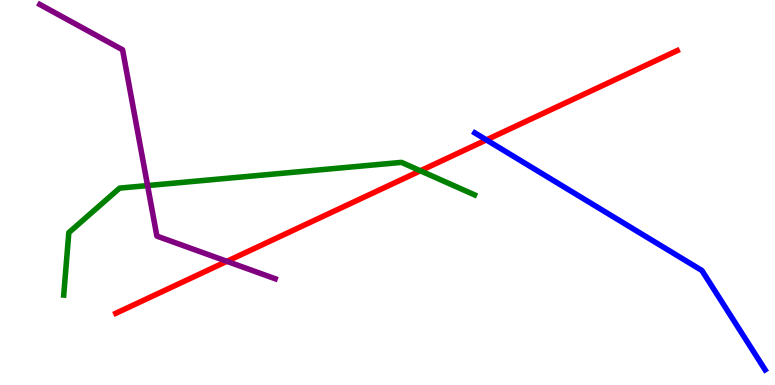[{'lines': ['blue', 'red'], 'intersections': [{'x': 6.28, 'y': 6.37}]}, {'lines': ['green', 'red'], 'intersections': [{'x': 5.42, 'y': 5.56}]}, {'lines': ['purple', 'red'], 'intersections': [{'x': 2.93, 'y': 3.21}]}, {'lines': ['blue', 'green'], 'intersections': []}, {'lines': ['blue', 'purple'], 'intersections': []}, {'lines': ['green', 'purple'], 'intersections': [{'x': 1.9, 'y': 5.18}]}]